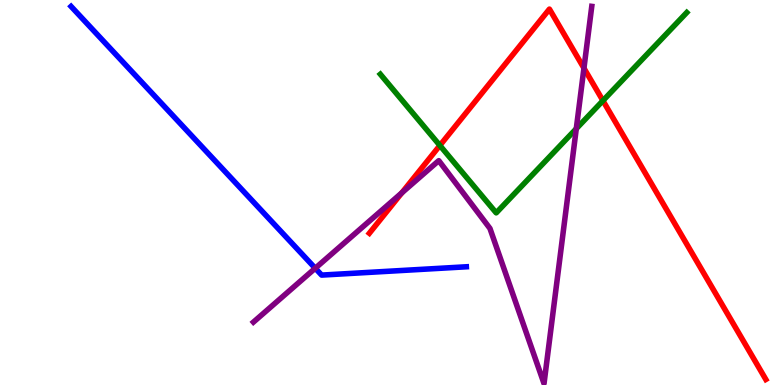[{'lines': ['blue', 'red'], 'intersections': []}, {'lines': ['green', 'red'], 'intersections': [{'x': 5.68, 'y': 6.22}, {'x': 7.78, 'y': 7.39}]}, {'lines': ['purple', 'red'], 'intersections': [{'x': 5.18, 'y': 4.99}, {'x': 7.53, 'y': 8.23}]}, {'lines': ['blue', 'green'], 'intersections': []}, {'lines': ['blue', 'purple'], 'intersections': [{'x': 4.07, 'y': 3.03}]}, {'lines': ['green', 'purple'], 'intersections': [{'x': 7.44, 'y': 6.66}]}]